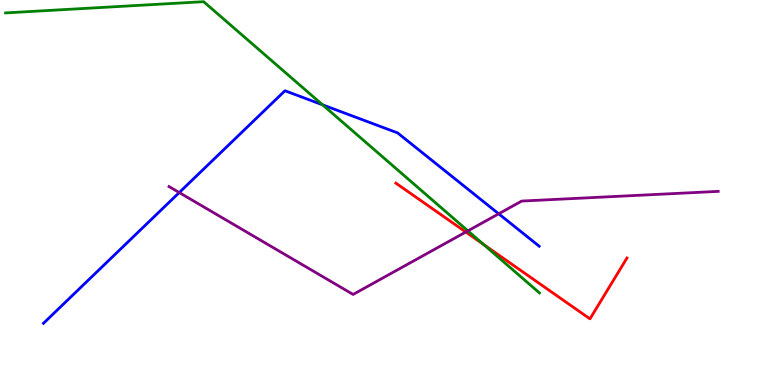[{'lines': ['blue', 'red'], 'intersections': []}, {'lines': ['green', 'red'], 'intersections': [{'x': 6.24, 'y': 3.65}]}, {'lines': ['purple', 'red'], 'intersections': [{'x': 6.01, 'y': 3.97}]}, {'lines': ['blue', 'green'], 'intersections': [{'x': 4.16, 'y': 7.28}]}, {'lines': ['blue', 'purple'], 'intersections': [{'x': 2.31, 'y': 5.0}, {'x': 6.43, 'y': 4.45}]}, {'lines': ['green', 'purple'], 'intersections': [{'x': 6.04, 'y': 4.0}]}]